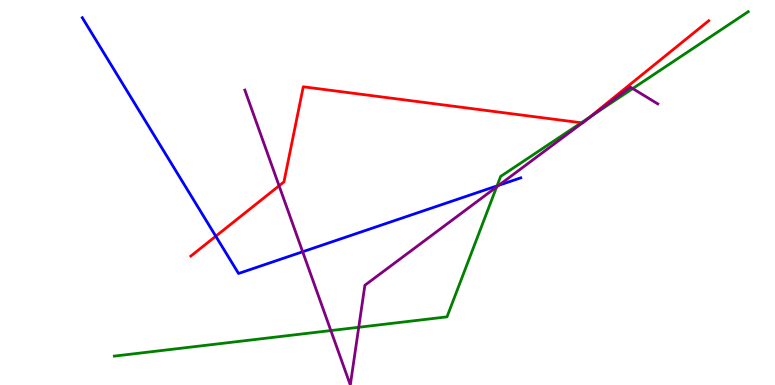[{'lines': ['blue', 'red'], 'intersections': [{'x': 2.78, 'y': 3.86}]}, {'lines': ['green', 'red'], 'intersections': [{'x': 7.5, 'y': 6.81}, {'x': 7.61, 'y': 6.95}]}, {'lines': ['purple', 'red'], 'intersections': [{'x': 3.6, 'y': 5.17}, {'x': 7.51, 'y': 6.81}, {'x': 7.55, 'y': 6.86}]}, {'lines': ['blue', 'green'], 'intersections': [{'x': 6.41, 'y': 5.17}]}, {'lines': ['blue', 'purple'], 'intersections': [{'x': 3.91, 'y': 3.46}, {'x': 6.44, 'y': 5.19}]}, {'lines': ['green', 'purple'], 'intersections': [{'x': 4.27, 'y': 1.41}, {'x': 4.63, 'y': 1.5}, {'x': 6.41, 'y': 5.15}, {'x': 7.65, 'y': 7.02}, {'x': 8.16, 'y': 7.7}]}]